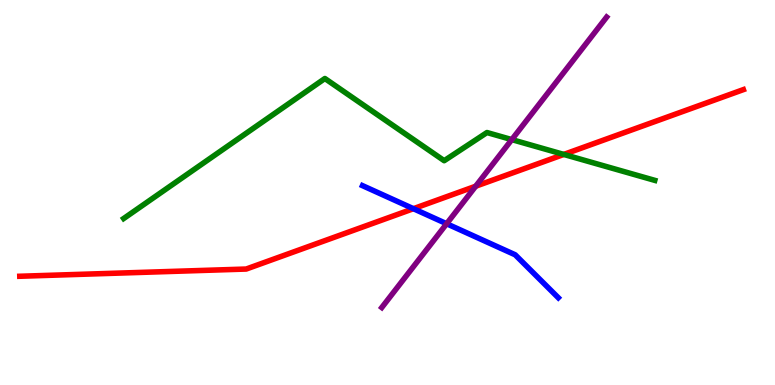[{'lines': ['blue', 'red'], 'intersections': [{'x': 5.33, 'y': 4.58}]}, {'lines': ['green', 'red'], 'intersections': [{'x': 7.27, 'y': 5.99}]}, {'lines': ['purple', 'red'], 'intersections': [{'x': 6.14, 'y': 5.16}]}, {'lines': ['blue', 'green'], 'intersections': []}, {'lines': ['blue', 'purple'], 'intersections': [{'x': 5.76, 'y': 4.19}]}, {'lines': ['green', 'purple'], 'intersections': [{'x': 6.6, 'y': 6.37}]}]